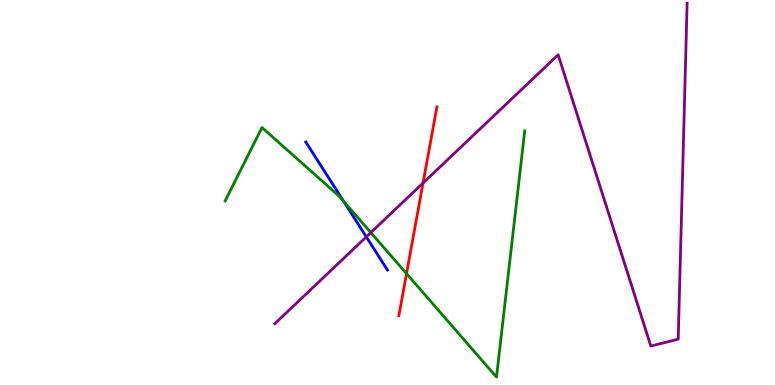[{'lines': ['blue', 'red'], 'intersections': []}, {'lines': ['green', 'red'], 'intersections': [{'x': 5.25, 'y': 2.89}]}, {'lines': ['purple', 'red'], 'intersections': [{'x': 5.46, 'y': 5.25}]}, {'lines': ['blue', 'green'], 'intersections': [{'x': 4.43, 'y': 4.77}]}, {'lines': ['blue', 'purple'], 'intersections': [{'x': 4.73, 'y': 3.85}]}, {'lines': ['green', 'purple'], 'intersections': [{'x': 4.78, 'y': 3.96}]}]